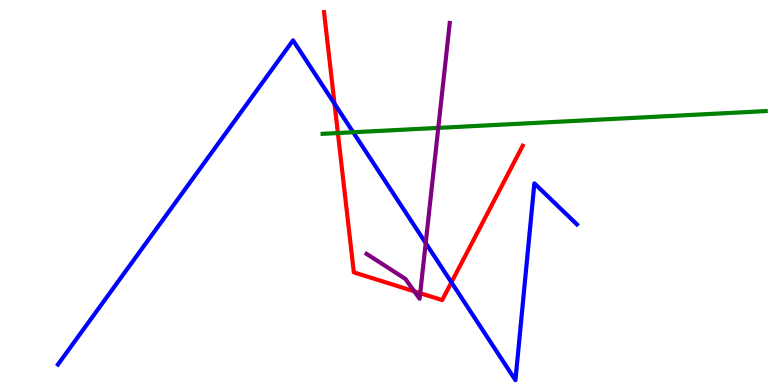[{'lines': ['blue', 'red'], 'intersections': [{'x': 4.32, 'y': 7.31}, {'x': 5.82, 'y': 2.67}]}, {'lines': ['green', 'red'], 'intersections': [{'x': 4.36, 'y': 6.54}]}, {'lines': ['purple', 'red'], 'intersections': [{'x': 5.35, 'y': 2.43}, {'x': 5.42, 'y': 2.38}]}, {'lines': ['blue', 'green'], 'intersections': [{'x': 4.56, 'y': 6.56}]}, {'lines': ['blue', 'purple'], 'intersections': [{'x': 5.49, 'y': 3.69}]}, {'lines': ['green', 'purple'], 'intersections': [{'x': 5.66, 'y': 6.68}]}]